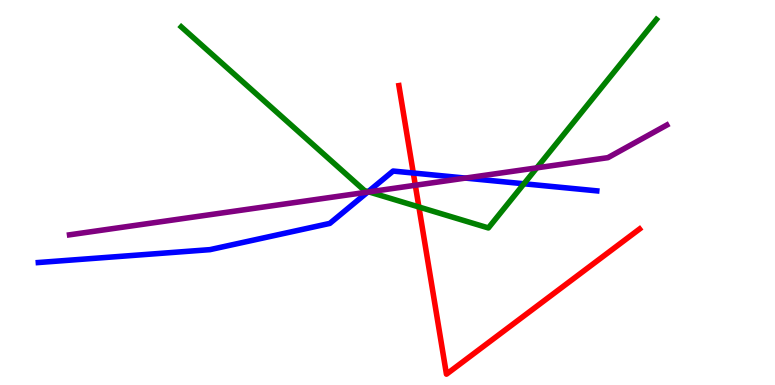[{'lines': ['blue', 'red'], 'intersections': [{'x': 5.33, 'y': 5.51}]}, {'lines': ['green', 'red'], 'intersections': [{'x': 5.41, 'y': 4.62}]}, {'lines': ['purple', 'red'], 'intersections': [{'x': 5.36, 'y': 5.19}]}, {'lines': ['blue', 'green'], 'intersections': [{'x': 4.75, 'y': 5.02}, {'x': 6.76, 'y': 5.23}]}, {'lines': ['blue', 'purple'], 'intersections': [{'x': 4.74, 'y': 5.01}, {'x': 6.01, 'y': 5.37}]}, {'lines': ['green', 'purple'], 'intersections': [{'x': 4.76, 'y': 5.02}, {'x': 6.93, 'y': 5.64}]}]